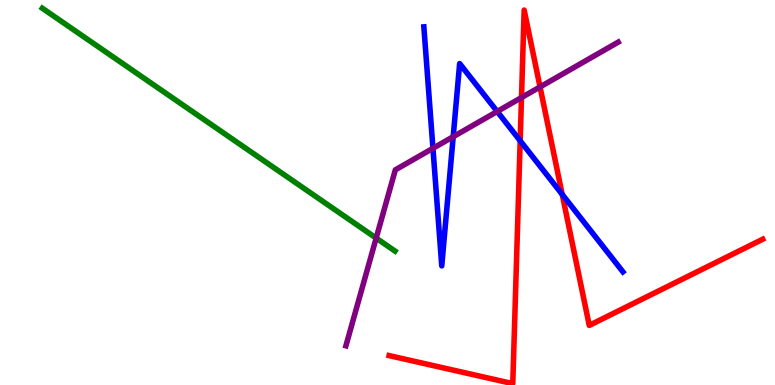[{'lines': ['blue', 'red'], 'intersections': [{'x': 6.71, 'y': 6.34}, {'x': 7.25, 'y': 4.95}]}, {'lines': ['green', 'red'], 'intersections': []}, {'lines': ['purple', 'red'], 'intersections': [{'x': 6.73, 'y': 7.47}, {'x': 6.97, 'y': 7.74}]}, {'lines': ['blue', 'green'], 'intersections': []}, {'lines': ['blue', 'purple'], 'intersections': [{'x': 5.59, 'y': 6.15}, {'x': 5.85, 'y': 6.45}, {'x': 6.42, 'y': 7.1}]}, {'lines': ['green', 'purple'], 'intersections': [{'x': 4.85, 'y': 3.82}]}]